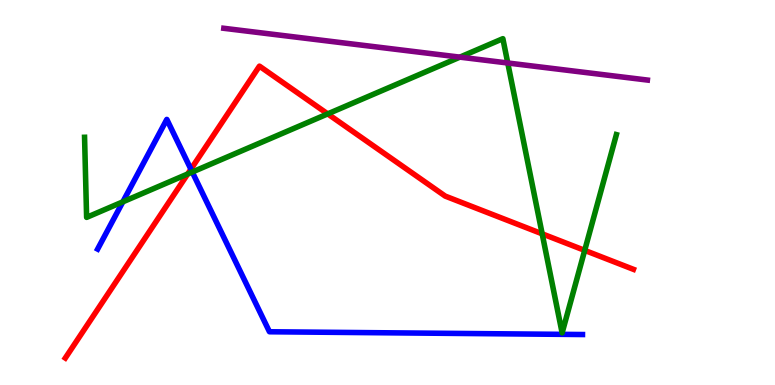[{'lines': ['blue', 'red'], 'intersections': [{'x': 2.46, 'y': 5.61}]}, {'lines': ['green', 'red'], 'intersections': [{'x': 2.42, 'y': 5.48}, {'x': 4.23, 'y': 7.04}, {'x': 7.0, 'y': 3.93}, {'x': 7.54, 'y': 3.5}]}, {'lines': ['purple', 'red'], 'intersections': []}, {'lines': ['blue', 'green'], 'intersections': [{'x': 1.59, 'y': 4.76}, {'x': 2.48, 'y': 5.53}]}, {'lines': ['blue', 'purple'], 'intersections': []}, {'lines': ['green', 'purple'], 'intersections': [{'x': 5.93, 'y': 8.52}, {'x': 6.55, 'y': 8.36}]}]